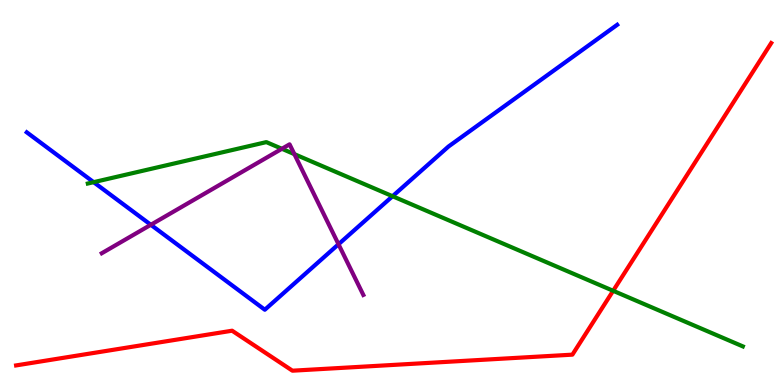[{'lines': ['blue', 'red'], 'intersections': []}, {'lines': ['green', 'red'], 'intersections': [{'x': 7.91, 'y': 2.45}]}, {'lines': ['purple', 'red'], 'intersections': []}, {'lines': ['blue', 'green'], 'intersections': [{'x': 1.21, 'y': 5.27}, {'x': 5.07, 'y': 4.9}]}, {'lines': ['blue', 'purple'], 'intersections': [{'x': 1.95, 'y': 4.16}, {'x': 4.37, 'y': 3.66}]}, {'lines': ['green', 'purple'], 'intersections': [{'x': 3.64, 'y': 6.14}, {'x': 3.8, 'y': 6.0}]}]